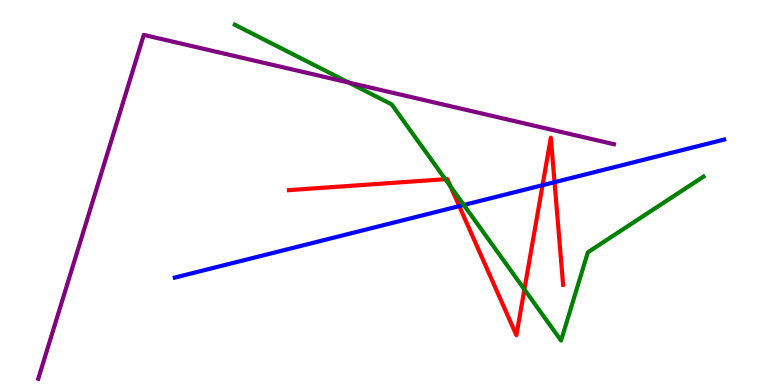[{'lines': ['blue', 'red'], 'intersections': [{'x': 5.93, 'y': 4.65}, {'x': 7.0, 'y': 5.19}, {'x': 7.16, 'y': 5.27}]}, {'lines': ['green', 'red'], 'intersections': [{'x': 5.75, 'y': 5.35}, {'x': 5.81, 'y': 5.16}, {'x': 6.77, 'y': 2.48}]}, {'lines': ['purple', 'red'], 'intersections': []}, {'lines': ['blue', 'green'], 'intersections': [{'x': 5.98, 'y': 4.68}]}, {'lines': ['blue', 'purple'], 'intersections': []}, {'lines': ['green', 'purple'], 'intersections': [{'x': 4.5, 'y': 7.86}]}]